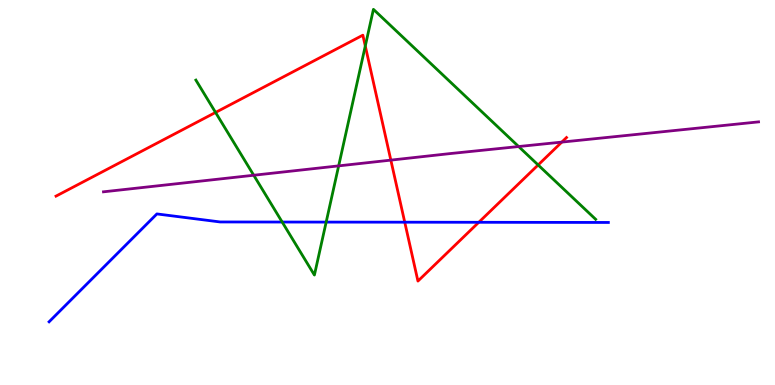[{'lines': ['blue', 'red'], 'intersections': [{'x': 5.22, 'y': 4.23}, {'x': 6.18, 'y': 4.23}]}, {'lines': ['green', 'red'], 'intersections': [{'x': 2.78, 'y': 7.08}, {'x': 4.71, 'y': 8.8}, {'x': 6.94, 'y': 5.72}]}, {'lines': ['purple', 'red'], 'intersections': [{'x': 5.04, 'y': 5.84}, {'x': 7.25, 'y': 6.31}]}, {'lines': ['blue', 'green'], 'intersections': [{'x': 3.64, 'y': 4.23}, {'x': 4.21, 'y': 4.23}]}, {'lines': ['blue', 'purple'], 'intersections': []}, {'lines': ['green', 'purple'], 'intersections': [{'x': 3.27, 'y': 5.45}, {'x': 4.37, 'y': 5.69}, {'x': 6.69, 'y': 6.19}]}]